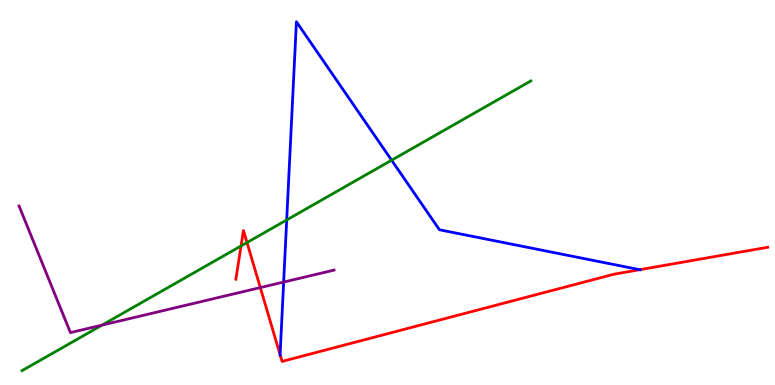[{'lines': ['blue', 'red'], 'intersections': [{'x': 3.61, 'y': 0.788}, {'x': 8.25, 'y': 2.99}]}, {'lines': ['green', 'red'], 'intersections': [{'x': 3.11, 'y': 3.61}, {'x': 3.19, 'y': 3.7}]}, {'lines': ['purple', 'red'], 'intersections': [{'x': 3.36, 'y': 2.53}]}, {'lines': ['blue', 'green'], 'intersections': [{'x': 3.7, 'y': 4.29}, {'x': 5.05, 'y': 5.84}]}, {'lines': ['blue', 'purple'], 'intersections': [{'x': 3.66, 'y': 2.67}]}, {'lines': ['green', 'purple'], 'intersections': [{'x': 1.32, 'y': 1.55}]}]